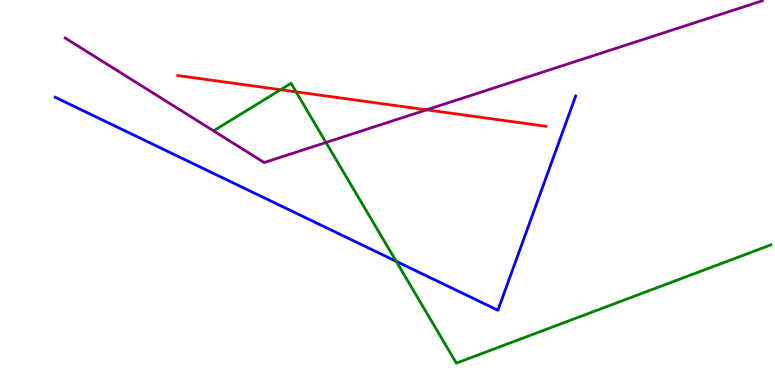[{'lines': ['blue', 'red'], 'intersections': []}, {'lines': ['green', 'red'], 'intersections': [{'x': 3.62, 'y': 7.67}, {'x': 3.82, 'y': 7.61}]}, {'lines': ['purple', 'red'], 'intersections': [{'x': 5.5, 'y': 7.15}]}, {'lines': ['blue', 'green'], 'intersections': [{'x': 5.11, 'y': 3.21}]}, {'lines': ['blue', 'purple'], 'intersections': []}, {'lines': ['green', 'purple'], 'intersections': [{'x': 4.21, 'y': 6.3}]}]